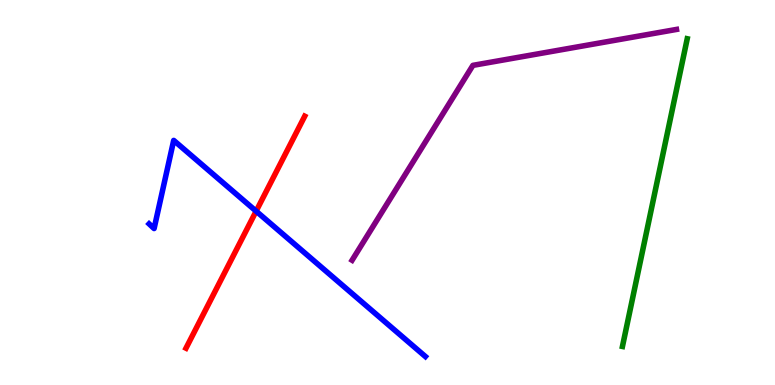[{'lines': ['blue', 'red'], 'intersections': [{'x': 3.3, 'y': 4.52}]}, {'lines': ['green', 'red'], 'intersections': []}, {'lines': ['purple', 'red'], 'intersections': []}, {'lines': ['blue', 'green'], 'intersections': []}, {'lines': ['blue', 'purple'], 'intersections': []}, {'lines': ['green', 'purple'], 'intersections': []}]